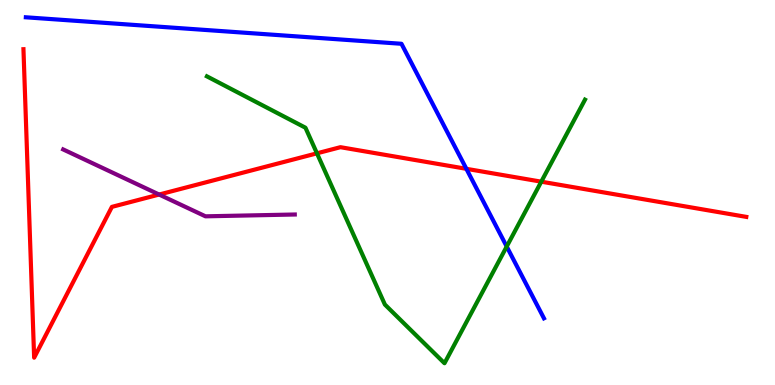[{'lines': ['blue', 'red'], 'intersections': [{'x': 6.02, 'y': 5.62}]}, {'lines': ['green', 'red'], 'intersections': [{'x': 4.09, 'y': 6.02}, {'x': 6.98, 'y': 5.28}]}, {'lines': ['purple', 'red'], 'intersections': [{'x': 2.05, 'y': 4.95}]}, {'lines': ['blue', 'green'], 'intersections': [{'x': 6.54, 'y': 3.6}]}, {'lines': ['blue', 'purple'], 'intersections': []}, {'lines': ['green', 'purple'], 'intersections': []}]